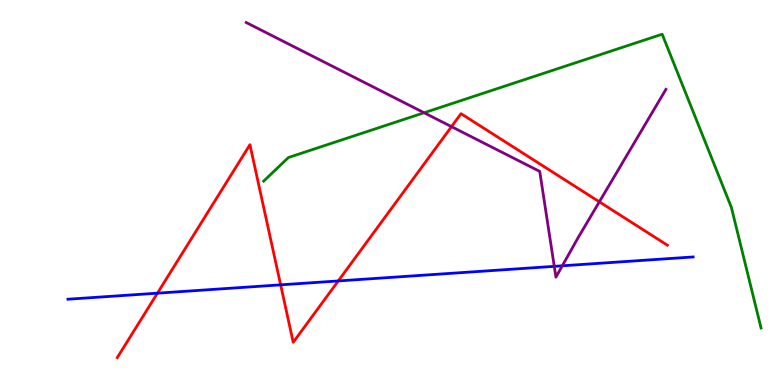[{'lines': ['blue', 'red'], 'intersections': [{'x': 2.03, 'y': 2.39}, {'x': 3.62, 'y': 2.6}, {'x': 4.36, 'y': 2.7}]}, {'lines': ['green', 'red'], 'intersections': []}, {'lines': ['purple', 'red'], 'intersections': [{'x': 5.83, 'y': 6.71}, {'x': 7.73, 'y': 4.76}]}, {'lines': ['blue', 'green'], 'intersections': []}, {'lines': ['blue', 'purple'], 'intersections': [{'x': 7.15, 'y': 3.08}, {'x': 7.26, 'y': 3.1}]}, {'lines': ['green', 'purple'], 'intersections': [{'x': 5.47, 'y': 7.07}]}]